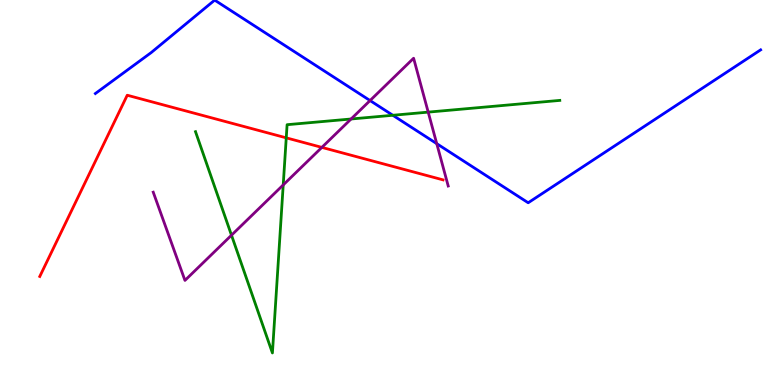[{'lines': ['blue', 'red'], 'intersections': []}, {'lines': ['green', 'red'], 'intersections': [{'x': 3.69, 'y': 6.42}]}, {'lines': ['purple', 'red'], 'intersections': [{'x': 4.15, 'y': 6.17}]}, {'lines': ['blue', 'green'], 'intersections': [{'x': 5.07, 'y': 7.01}]}, {'lines': ['blue', 'purple'], 'intersections': [{'x': 4.77, 'y': 7.39}, {'x': 5.64, 'y': 6.27}]}, {'lines': ['green', 'purple'], 'intersections': [{'x': 2.99, 'y': 3.89}, {'x': 3.65, 'y': 5.2}, {'x': 4.53, 'y': 6.91}, {'x': 5.53, 'y': 7.09}]}]